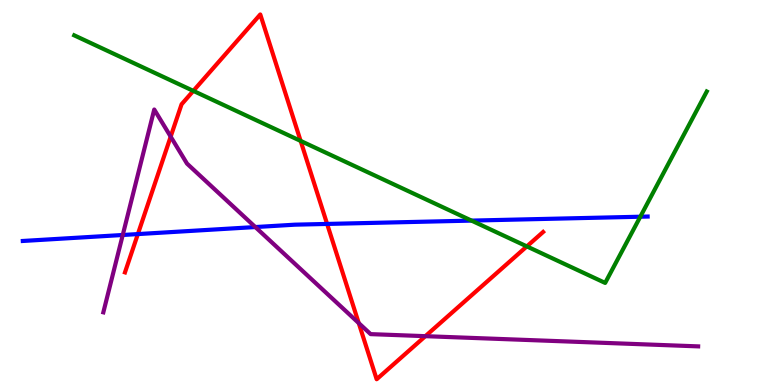[{'lines': ['blue', 'red'], 'intersections': [{'x': 1.78, 'y': 3.92}, {'x': 4.22, 'y': 4.18}]}, {'lines': ['green', 'red'], 'intersections': [{'x': 2.49, 'y': 7.64}, {'x': 3.88, 'y': 6.34}, {'x': 6.8, 'y': 3.6}]}, {'lines': ['purple', 'red'], 'intersections': [{'x': 2.2, 'y': 6.45}, {'x': 4.63, 'y': 1.61}, {'x': 5.49, 'y': 1.27}]}, {'lines': ['blue', 'green'], 'intersections': [{'x': 6.08, 'y': 4.27}, {'x': 8.26, 'y': 4.37}]}, {'lines': ['blue', 'purple'], 'intersections': [{'x': 1.58, 'y': 3.9}, {'x': 3.29, 'y': 4.1}]}, {'lines': ['green', 'purple'], 'intersections': []}]